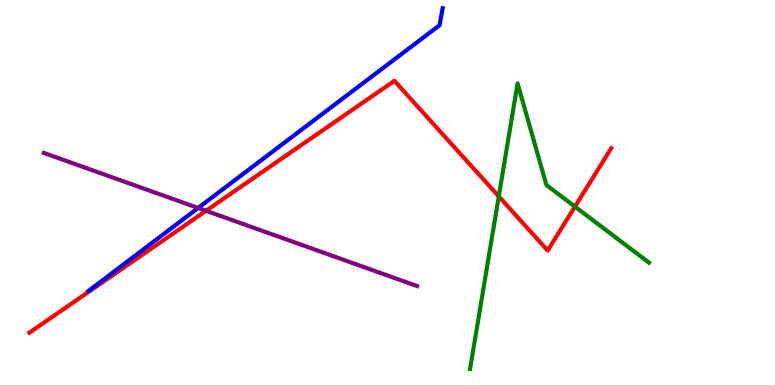[{'lines': ['blue', 'red'], 'intersections': []}, {'lines': ['green', 'red'], 'intersections': [{'x': 6.44, 'y': 4.9}, {'x': 7.42, 'y': 4.63}]}, {'lines': ['purple', 'red'], 'intersections': [{'x': 2.66, 'y': 4.52}]}, {'lines': ['blue', 'green'], 'intersections': []}, {'lines': ['blue', 'purple'], 'intersections': [{'x': 2.56, 'y': 4.6}]}, {'lines': ['green', 'purple'], 'intersections': []}]